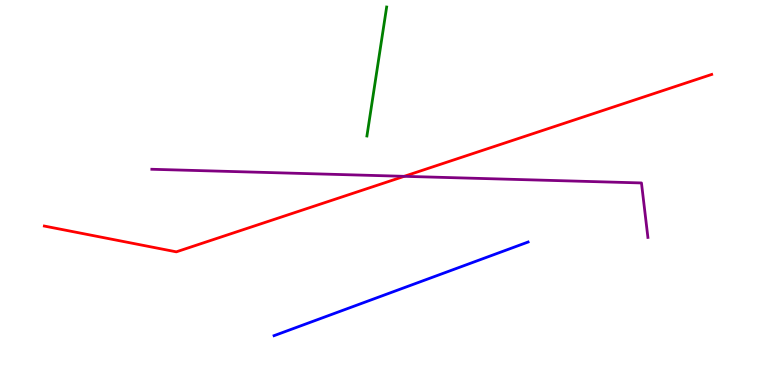[{'lines': ['blue', 'red'], 'intersections': []}, {'lines': ['green', 'red'], 'intersections': []}, {'lines': ['purple', 'red'], 'intersections': [{'x': 5.22, 'y': 5.42}]}, {'lines': ['blue', 'green'], 'intersections': []}, {'lines': ['blue', 'purple'], 'intersections': []}, {'lines': ['green', 'purple'], 'intersections': []}]